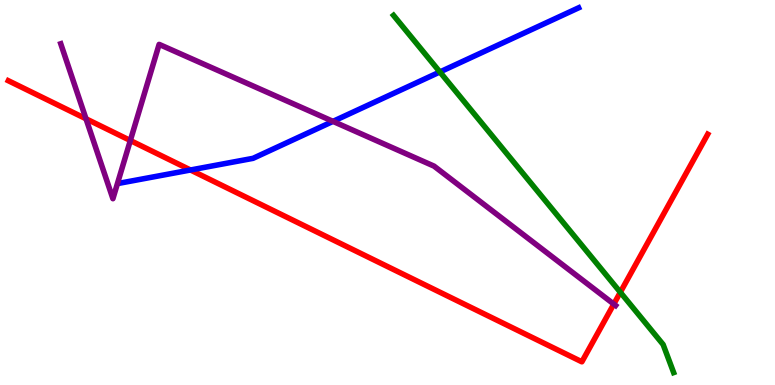[{'lines': ['blue', 'red'], 'intersections': [{'x': 2.46, 'y': 5.58}]}, {'lines': ['green', 'red'], 'intersections': [{'x': 8.0, 'y': 2.41}]}, {'lines': ['purple', 'red'], 'intersections': [{'x': 1.11, 'y': 6.91}, {'x': 1.68, 'y': 6.35}, {'x': 7.92, 'y': 2.1}]}, {'lines': ['blue', 'green'], 'intersections': [{'x': 5.68, 'y': 8.13}]}, {'lines': ['blue', 'purple'], 'intersections': [{'x': 4.3, 'y': 6.85}]}, {'lines': ['green', 'purple'], 'intersections': []}]